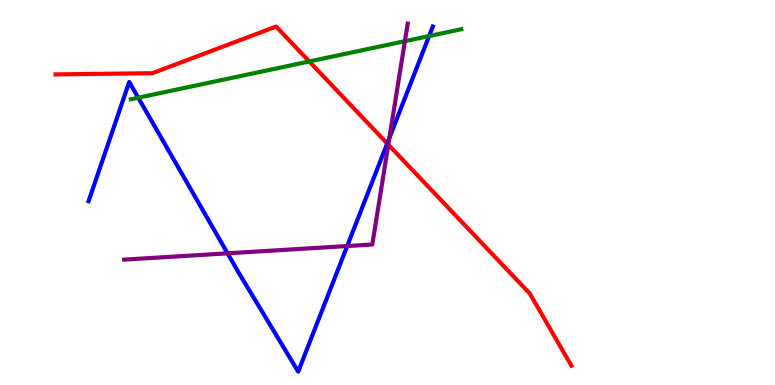[{'lines': ['blue', 'red'], 'intersections': [{'x': 5.0, 'y': 6.27}]}, {'lines': ['green', 'red'], 'intersections': [{'x': 3.99, 'y': 8.4}]}, {'lines': ['purple', 'red'], 'intersections': [{'x': 5.01, 'y': 6.24}]}, {'lines': ['blue', 'green'], 'intersections': [{'x': 1.78, 'y': 7.46}, {'x': 5.54, 'y': 9.06}]}, {'lines': ['blue', 'purple'], 'intersections': [{'x': 2.94, 'y': 3.42}, {'x': 4.48, 'y': 3.61}, {'x': 5.02, 'y': 6.42}]}, {'lines': ['green', 'purple'], 'intersections': [{'x': 5.22, 'y': 8.93}]}]